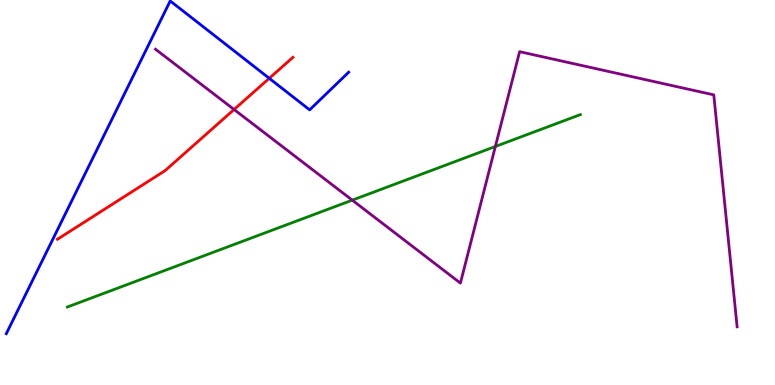[{'lines': ['blue', 'red'], 'intersections': [{'x': 3.47, 'y': 7.97}]}, {'lines': ['green', 'red'], 'intersections': []}, {'lines': ['purple', 'red'], 'intersections': [{'x': 3.02, 'y': 7.16}]}, {'lines': ['blue', 'green'], 'intersections': []}, {'lines': ['blue', 'purple'], 'intersections': []}, {'lines': ['green', 'purple'], 'intersections': [{'x': 4.55, 'y': 4.8}, {'x': 6.39, 'y': 6.2}]}]